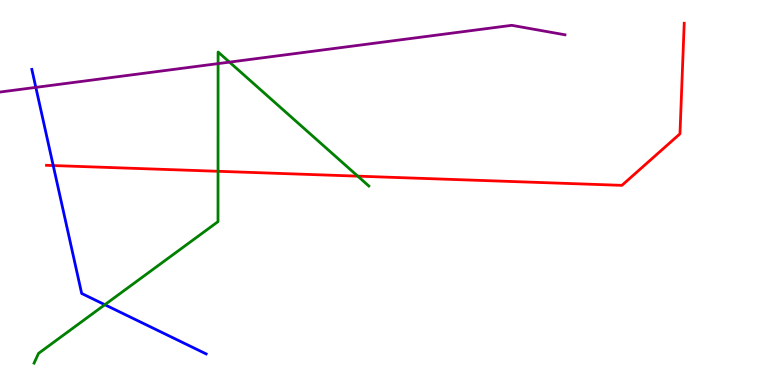[{'lines': ['blue', 'red'], 'intersections': [{'x': 0.687, 'y': 5.7}]}, {'lines': ['green', 'red'], 'intersections': [{'x': 2.81, 'y': 5.55}, {'x': 4.62, 'y': 5.42}]}, {'lines': ['purple', 'red'], 'intersections': []}, {'lines': ['blue', 'green'], 'intersections': [{'x': 1.35, 'y': 2.09}]}, {'lines': ['blue', 'purple'], 'intersections': [{'x': 0.462, 'y': 7.73}]}, {'lines': ['green', 'purple'], 'intersections': [{'x': 2.81, 'y': 8.35}, {'x': 2.96, 'y': 8.39}]}]